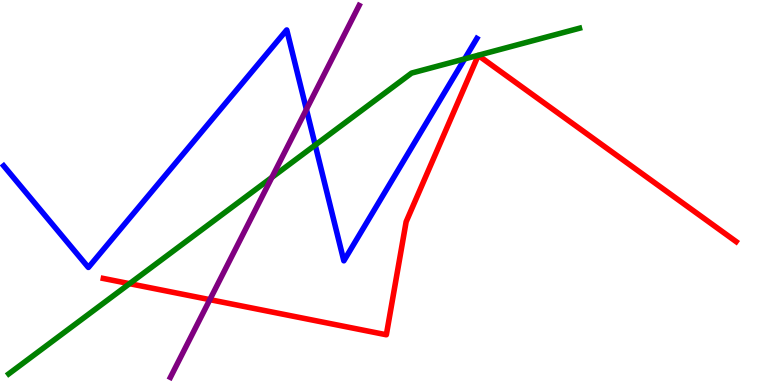[{'lines': ['blue', 'red'], 'intersections': []}, {'lines': ['green', 'red'], 'intersections': [{'x': 1.67, 'y': 2.63}]}, {'lines': ['purple', 'red'], 'intersections': [{'x': 2.71, 'y': 2.22}]}, {'lines': ['blue', 'green'], 'intersections': [{'x': 4.07, 'y': 6.23}, {'x': 6.0, 'y': 8.47}]}, {'lines': ['blue', 'purple'], 'intersections': [{'x': 3.95, 'y': 7.16}]}, {'lines': ['green', 'purple'], 'intersections': [{'x': 3.51, 'y': 5.39}]}]